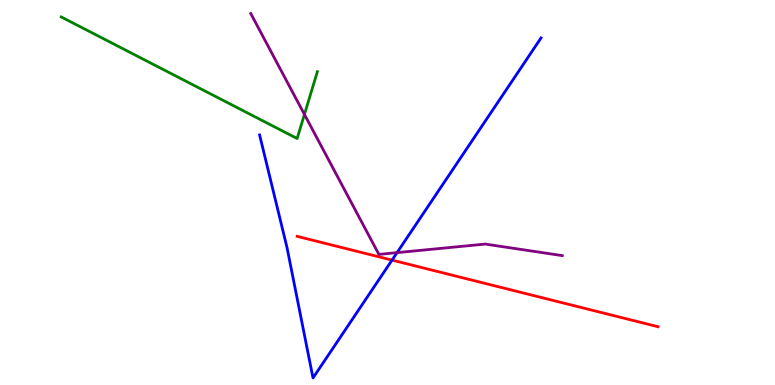[{'lines': ['blue', 'red'], 'intersections': [{'x': 5.06, 'y': 3.24}]}, {'lines': ['green', 'red'], 'intersections': []}, {'lines': ['purple', 'red'], 'intersections': []}, {'lines': ['blue', 'green'], 'intersections': []}, {'lines': ['blue', 'purple'], 'intersections': [{'x': 5.12, 'y': 3.44}]}, {'lines': ['green', 'purple'], 'intersections': [{'x': 3.93, 'y': 7.03}]}]